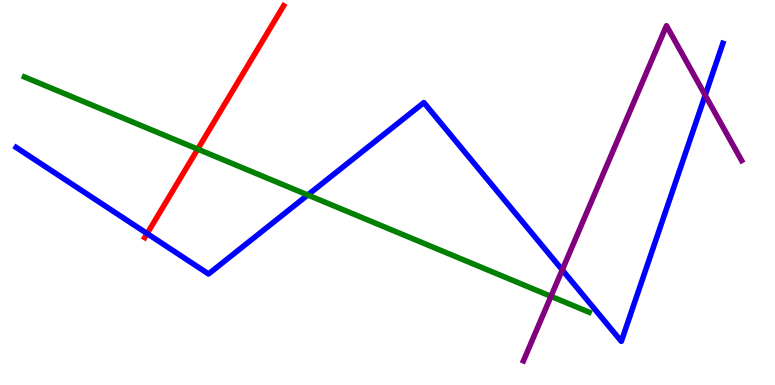[{'lines': ['blue', 'red'], 'intersections': [{'x': 1.9, 'y': 3.93}]}, {'lines': ['green', 'red'], 'intersections': [{'x': 2.55, 'y': 6.13}]}, {'lines': ['purple', 'red'], 'intersections': []}, {'lines': ['blue', 'green'], 'intersections': [{'x': 3.97, 'y': 4.94}]}, {'lines': ['blue', 'purple'], 'intersections': [{'x': 7.25, 'y': 2.99}, {'x': 9.1, 'y': 7.53}]}, {'lines': ['green', 'purple'], 'intersections': [{'x': 7.11, 'y': 2.3}]}]